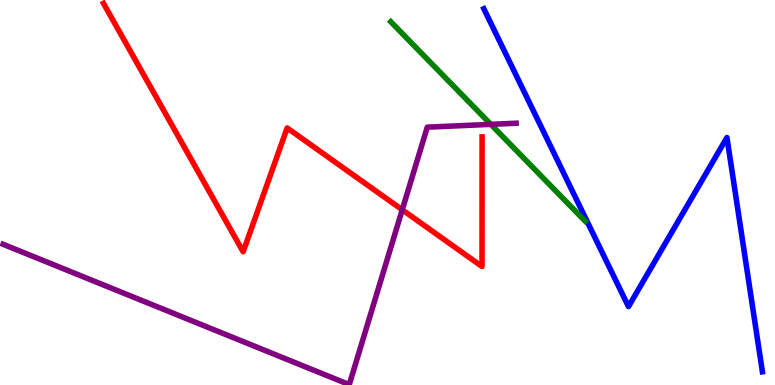[{'lines': ['blue', 'red'], 'intersections': []}, {'lines': ['green', 'red'], 'intersections': []}, {'lines': ['purple', 'red'], 'intersections': [{'x': 5.19, 'y': 4.55}]}, {'lines': ['blue', 'green'], 'intersections': []}, {'lines': ['blue', 'purple'], 'intersections': []}, {'lines': ['green', 'purple'], 'intersections': [{'x': 6.33, 'y': 6.77}]}]